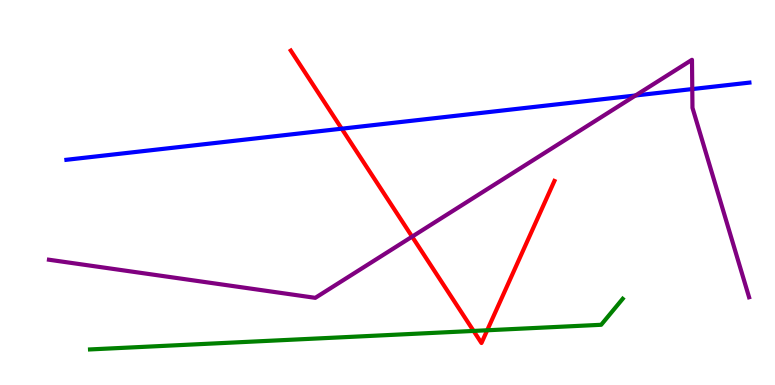[{'lines': ['blue', 'red'], 'intersections': [{'x': 4.41, 'y': 6.66}]}, {'lines': ['green', 'red'], 'intersections': [{'x': 6.11, 'y': 1.4}, {'x': 6.29, 'y': 1.42}]}, {'lines': ['purple', 'red'], 'intersections': [{'x': 5.32, 'y': 3.85}]}, {'lines': ['blue', 'green'], 'intersections': []}, {'lines': ['blue', 'purple'], 'intersections': [{'x': 8.2, 'y': 7.52}, {'x': 8.93, 'y': 7.69}]}, {'lines': ['green', 'purple'], 'intersections': []}]